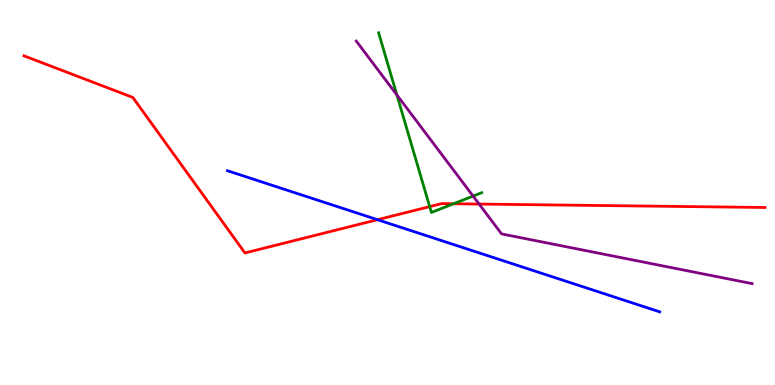[{'lines': ['blue', 'red'], 'intersections': [{'x': 4.87, 'y': 4.29}]}, {'lines': ['green', 'red'], 'intersections': [{'x': 5.54, 'y': 4.63}, {'x': 5.85, 'y': 4.71}]}, {'lines': ['purple', 'red'], 'intersections': [{'x': 6.18, 'y': 4.7}]}, {'lines': ['blue', 'green'], 'intersections': []}, {'lines': ['blue', 'purple'], 'intersections': []}, {'lines': ['green', 'purple'], 'intersections': [{'x': 5.12, 'y': 7.53}, {'x': 6.1, 'y': 4.91}]}]